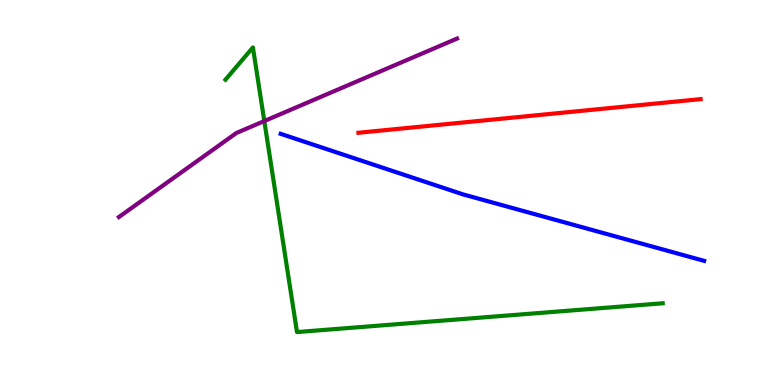[{'lines': ['blue', 'red'], 'intersections': []}, {'lines': ['green', 'red'], 'intersections': []}, {'lines': ['purple', 'red'], 'intersections': []}, {'lines': ['blue', 'green'], 'intersections': []}, {'lines': ['blue', 'purple'], 'intersections': []}, {'lines': ['green', 'purple'], 'intersections': [{'x': 3.41, 'y': 6.86}]}]